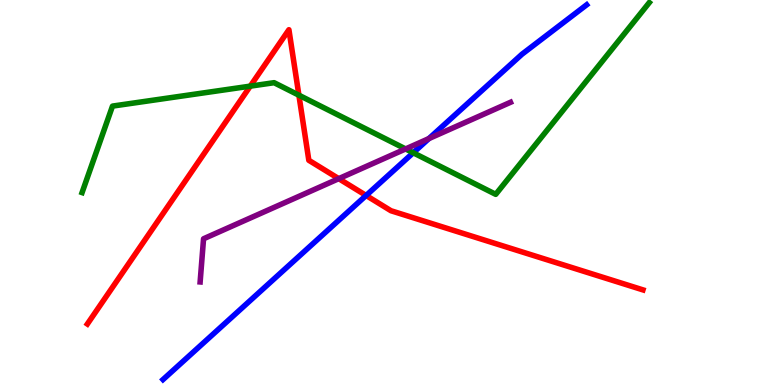[{'lines': ['blue', 'red'], 'intersections': [{'x': 4.72, 'y': 4.92}]}, {'lines': ['green', 'red'], 'intersections': [{'x': 3.23, 'y': 7.76}, {'x': 3.86, 'y': 7.53}]}, {'lines': ['purple', 'red'], 'intersections': [{'x': 4.37, 'y': 5.36}]}, {'lines': ['blue', 'green'], 'intersections': [{'x': 5.33, 'y': 6.03}]}, {'lines': ['blue', 'purple'], 'intersections': [{'x': 5.53, 'y': 6.4}]}, {'lines': ['green', 'purple'], 'intersections': [{'x': 5.23, 'y': 6.13}]}]